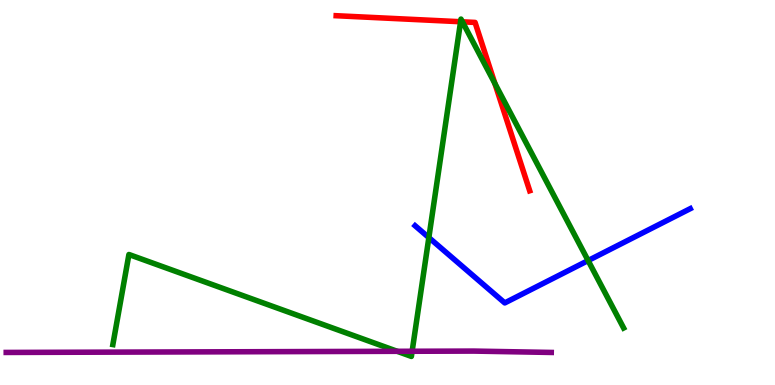[{'lines': ['blue', 'red'], 'intersections': []}, {'lines': ['green', 'red'], 'intersections': [{'x': 5.94, 'y': 9.44}, {'x': 5.97, 'y': 9.43}, {'x': 6.39, 'y': 7.83}]}, {'lines': ['purple', 'red'], 'intersections': []}, {'lines': ['blue', 'green'], 'intersections': [{'x': 5.53, 'y': 3.83}, {'x': 7.59, 'y': 3.23}]}, {'lines': ['blue', 'purple'], 'intersections': []}, {'lines': ['green', 'purple'], 'intersections': [{'x': 5.13, 'y': 0.875}, {'x': 5.32, 'y': 0.876}]}]